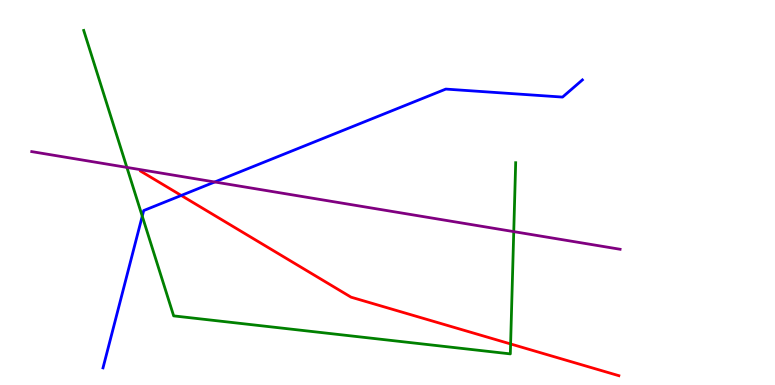[{'lines': ['blue', 'red'], 'intersections': [{'x': 2.34, 'y': 4.92}]}, {'lines': ['green', 'red'], 'intersections': [{'x': 6.59, 'y': 1.07}]}, {'lines': ['purple', 'red'], 'intersections': []}, {'lines': ['blue', 'green'], 'intersections': [{'x': 1.84, 'y': 4.38}]}, {'lines': ['blue', 'purple'], 'intersections': [{'x': 2.77, 'y': 5.27}]}, {'lines': ['green', 'purple'], 'intersections': [{'x': 1.64, 'y': 5.65}, {'x': 6.63, 'y': 3.98}]}]